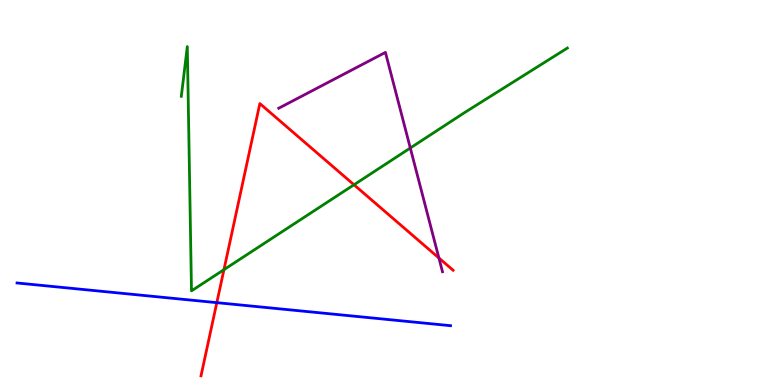[{'lines': ['blue', 'red'], 'intersections': [{'x': 2.8, 'y': 2.14}]}, {'lines': ['green', 'red'], 'intersections': [{'x': 2.89, 'y': 3.0}, {'x': 4.57, 'y': 5.2}]}, {'lines': ['purple', 'red'], 'intersections': [{'x': 5.66, 'y': 3.3}]}, {'lines': ['blue', 'green'], 'intersections': []}, {'lines': ['blue', 'purple'], 'intersections': []}, {'lines': ['green', 'purple'], 'intersections': [{'x': 5.29, 'y': 6.16}]}]